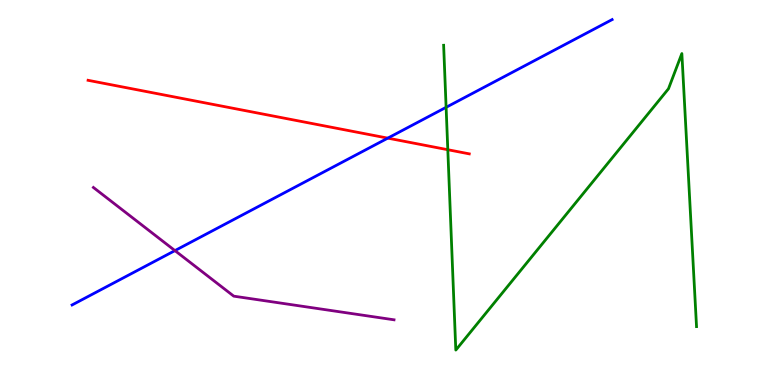[{'lines': ['blue', 'red'], 'intersections': [{'x': 5.0, 'y': 6.41}]}, {'lines': ['green', 'red'], 'intersections': [{'x': 5.78, 'y': 6.11}]}, {'lines': ['purple', 'red'], 'intersections': []}, {'lines': ['blue', 'green'], 'intersections': [{'x': 5.76, 'y': 7.21}]}, {'lines': ['blue', 'purple'], 'intersections': [{'x': 2.26, 'y': 3.49}]}, {'lines': ['green', 'purple'], 'intersections': []}]